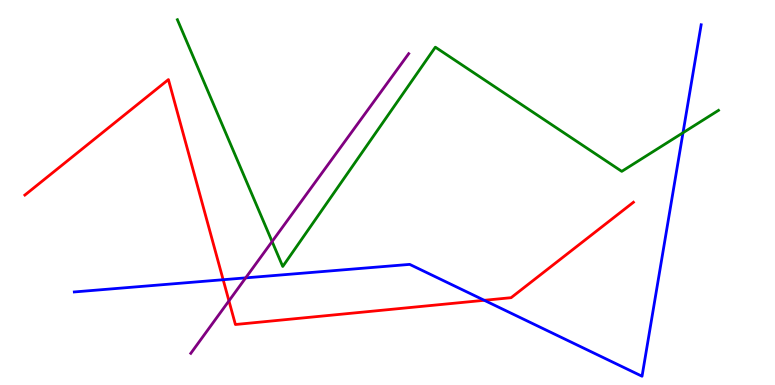[{'lines': ['blue', 'red'], 'intersections': [{'x': 2.88, 'y': 2.73}, {'x': 6.25, 'y': 2.2}]}, {'lines': ['green', 'red'], 'intersections': []}, {'lines': ['purple', 'red'], 'intersections': [{'x': 2.95, 'y': 2.19}]}, {'lines': ['blue', 'green'], 'intersections': [{'x': 8.81, 'y': 6.55}]}, {'lines': ['blue', 'purple'], 'intersections': [{'x': 3.17, 'y': 2.78}]}, {'lines': ['green', 'purple'], 'intersections': [{'x': 3.51, 'y': 3.73}]}]